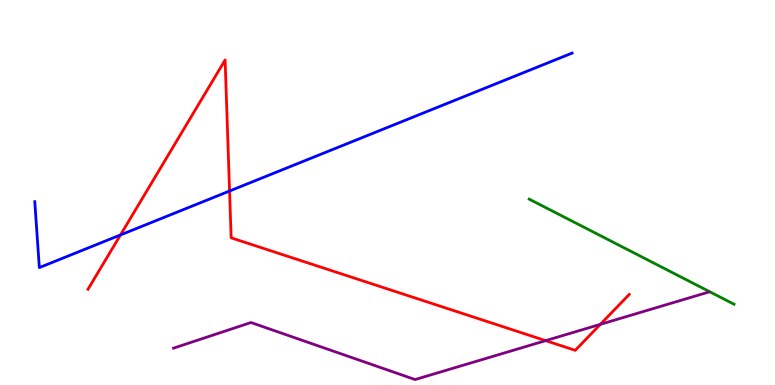[{'lines': ['blue', 'red'], 'intersections': [{'x': 1.55, 'y': 3.9}, {'x': 2.96, 'y': 5.04}]}, {'lines': ['green', 'red'], 'intersections': []}, {'lines': ['purple', 'red'], 'intersections': [{'x': 7.04, 'y': 1.15}, {'x': 7.75, 'y': 1.58}]}, {'lines': ['blue', 'green'], 'intersections': []}, {'lines': ['blue', 'purple'], 'intersections': []}, {'lines': ['green', 'purple'], 'intersections': []}]